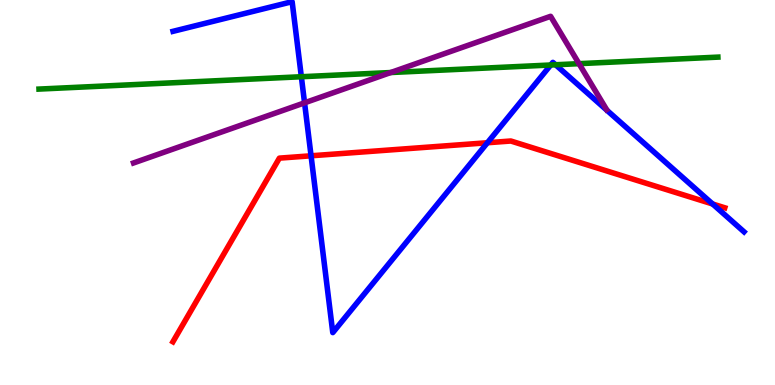[{'lines': ['blue', 'red'], 'intersections': [{'x': 4.01, 'y': 5.95}, {'x': 6.29, 'y': 6.29}, {'x': 9.2, 'y': 4.7}]}, {'lines': ['green', 'red'], 'intersections': []}, {'lines': ['purple', 'red'], 'intersections': []}, {'lines': ['blue', 'green'], 'intersections': [{'x': 3.89, 'y': 8.01}, {'x': 7.11, 'y': 8.31}, {'x': 7.17, 'y': 8.32}]}, {'lines': ['blue', 'purple'], 'intersections': [{'x': 3.93, 'y': 7.33}]}, {'lines': ['green', 'purple'], 'intersections': [{'x': 5.04, 'y': 8.12}, {'x': 7.47, 'y': 8.35}]}]